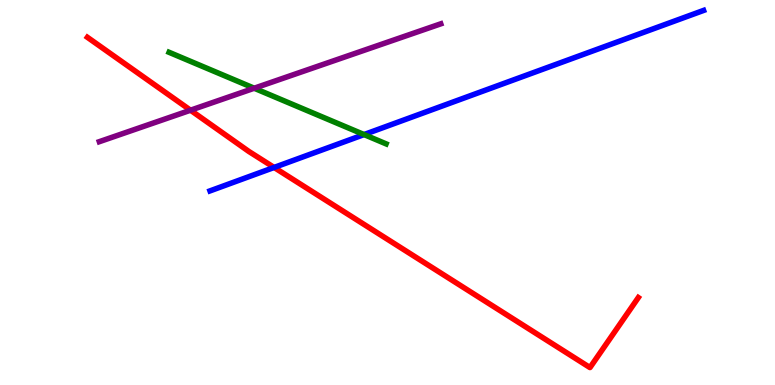[{'lines': ['blue', 'red'], 'intersections': [{'x': 3.54, 'y': 5.65}]}, {'lines': ['green', 'red'], 'intersections': []}, {'lines': ['purple', 'red'], 'intersections': [{'x': 2.46, 'y': 7.14}]}, {'lines': ['blue', 'green'], 'intersections': [{'x': 4.7, 'y': 6.5}]}, {'lines': ['blue', 'purple'], 'intersections': []}, {'lines': ['green', 'purple'], 'intersections': [{'x': 3.28, 'y': 7.71}]}]